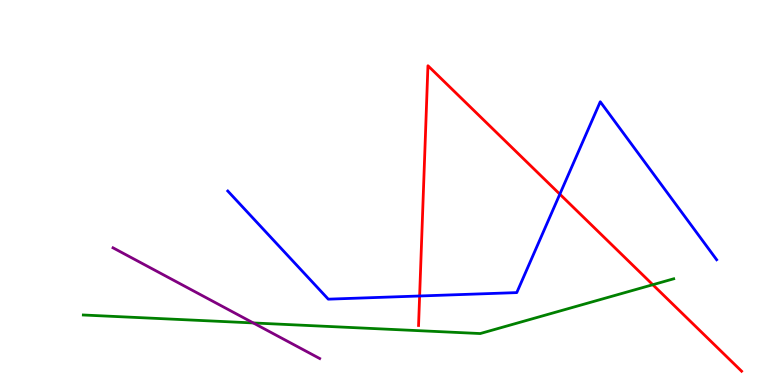[{'lines': ['blue', 'red'], 'intersections': [{'x': 5.41, 'y': 2.31}, {'x': 7.22, 'y': 4.96}]}, {'lines': ['green', 'red'], 'intersections': [{'x': 8.42, 'y': 2.6}]}, {'lines': ['purple', 'red'], 'intersections': []}, {'lines': ['blue', 'green'], 'intersections': []}, {'lines': ['blue', 'purple'], 'intersections': []}, {'lines': ['green', 'purple'], 'intersections': [{'x': 3.27, 'y': 1.61}]}]